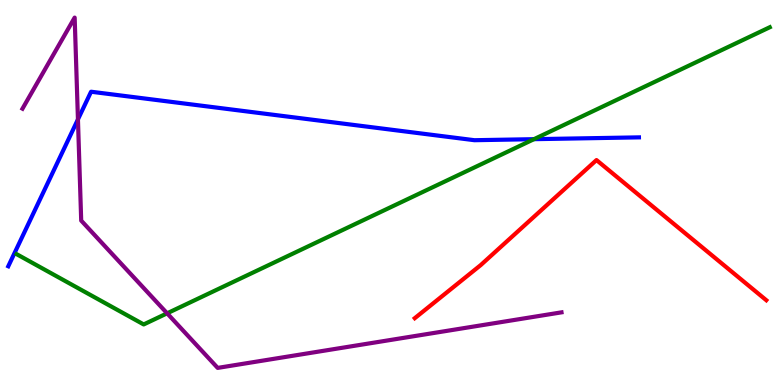[{'lines': ['blue', 'red'], 'intersections': []}, {'lines': ['green', 'red'], 'intersections': []}, {'lines': ['purple', 'red'], 'intersections': []}, {'lines': ['blue', 'green'], 'intersections': [{'x': 6.89, 'y': 6.38}]}, {'lines': ['blue', 'purple'], 'intersections': [{'x': 1.01, 'y': 6.9}]}, {'lines': ['green', 'purple'], 'intersections': [{'x': 2.16, 'y': 1.86}]}]